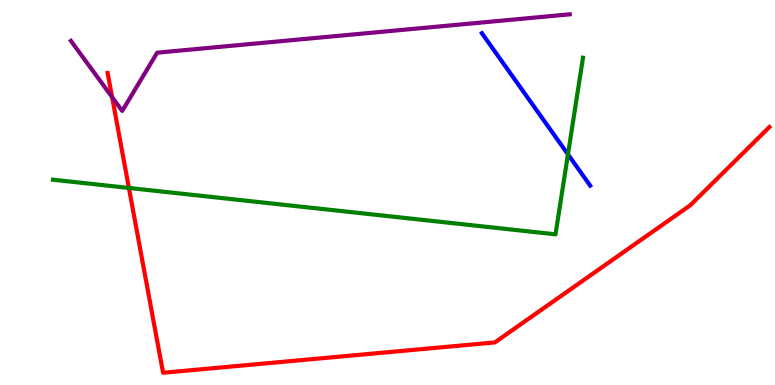[{'lines': ['blue', 'red'], 'intersections': []}, {'lines': ['green', 'red'], 'intersections': [{'x': 1.66, 'y': 5.12}]}, {'lines': ['purple', 'red'], 'intersections': [{'x': 1.45, 'y': 7.48}]}, {'lines': ['blue', 'green'], 'intersections': [{'x': 7.33, 'y': 5.99}]}, {'lines': ['blue', 'purple'], 'intersections': []}, {'lines': ['green', 'purple'], 'intersections': []}]